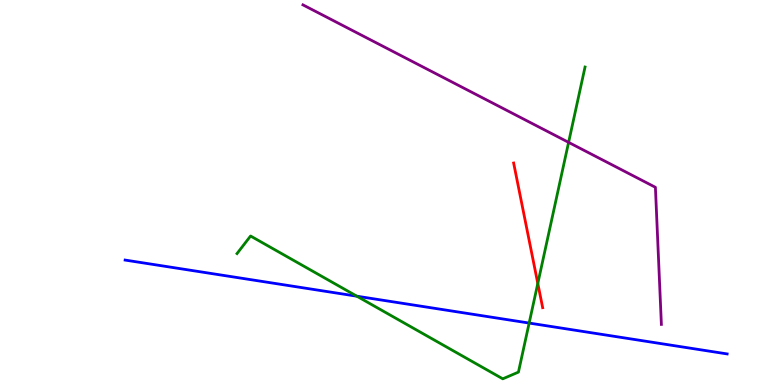[{'lines': ['blue', 'red'], 'intersections': []}, {'lines': ['green', 'red'], 'intersections': [{'x': 6.94, 'y': 2.64}]}, {'lines': ['purple', 'red'], 'intersections': []}, {'lines': ['blue', 'green'], 'intersections': [{'x': 4.6, 'y': 2.31}, {'x': 6.83, 'y': 1.61}]}, {'lines': ['blue', 'purple'], 'intersections': []}, {'lines': ['green', 'purple'], 'intersections': [{'x': 7.34, 'y': 6.3}]}]